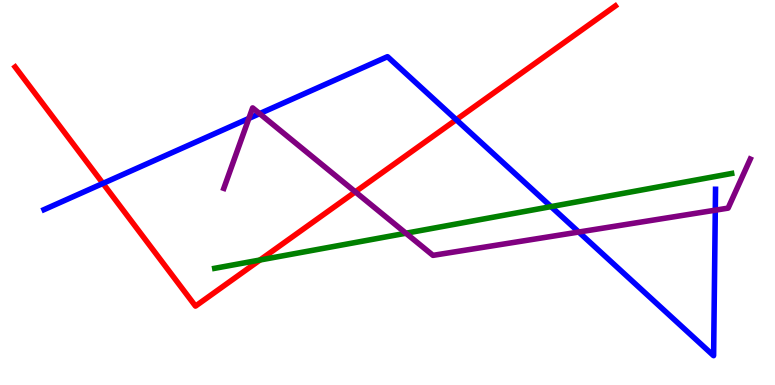[{'lines': ['blue', 'red'], 'intersections': [{'x': 1.33, 'y': 5.24}, {'x': 5.89, 'y': 6.89}]}, {'lines': ['green', 'red'], 'intersections': [{'x': 3.35, 'y': 3.25}]}, {'lines': ['purple', 'red'], 'intersections': [{'x': 4.58, 'y': 5.02}]}, {'lines': ['blue', 'green'], 'intersections': [{'x': 7.11, 'y': 4.63}]}, {'lines': ['blue', 'purple'], 'intersections': [{'x': 3.21, 'y': 6.92}, {'x': 3.35, 'y': 7.05}, {'x': 7.47, 'y': 3.97}, {'x': 9.23, 'y': 4.54}]}, {'lines': ['green', 'purple'], 'intersections': [{'x': 5.24, 'y': 3.94}]}]